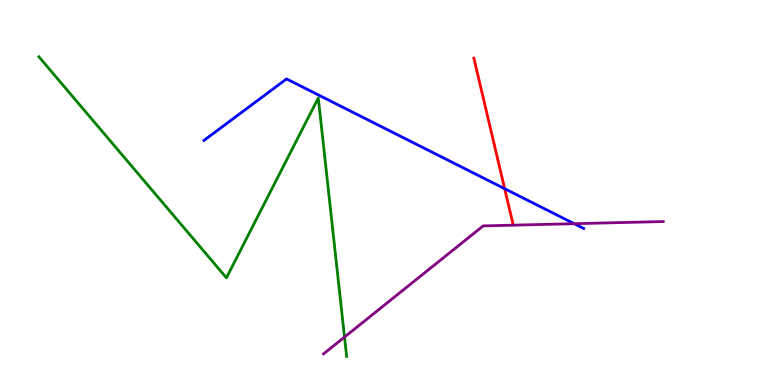[{'lines': ['blue', 'red'], 'intersections': [{'x': 6.51, 'y': 5.1}]}, {'lines': ['green', 'red'], 'intersections': []}, {'lines': ['purple', 'red'], 'intersections': []}, {'lines': ['blue', 'green'], 'intersections': []}, {'lines': ['blue', 'purple'], 'intersections': [{'x': 7.41, 'y': 4.19}]}, {'lines': ['green', 'purple'], 'intersections': [{'x': 4.45, 'y': 1.25}]}]